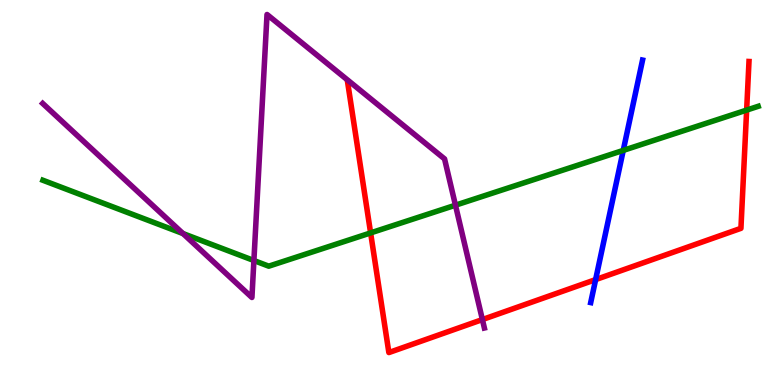[{'lines': ['blue', 'red'], 'intersections': [{'x': 7.69, 'y': 2.74}]}, {'lines': ['green', 'red'], 'intersections': [{'x': 4.78, 'y': 3.95}, {'x': 9.63, 'y': 7.14}]}, {'lines': ['purple', 'red'], 'intersections': [{'x': 6.22, 'y': 1.7}]}, {'lines': ['blue', 'green'], 'intersections': [{'x': 8.04, 'y': 6.09}]}, {'lines': ['blue', 'purple'], 'intersections': []}, {'lines': ['green', 'purple'], 'intersections': [{'x': 2.36, 'y': 3.93}, {'x': 3.28, 'y': 3.23}, {'x': 5.88, 'y': 4.67}]}]